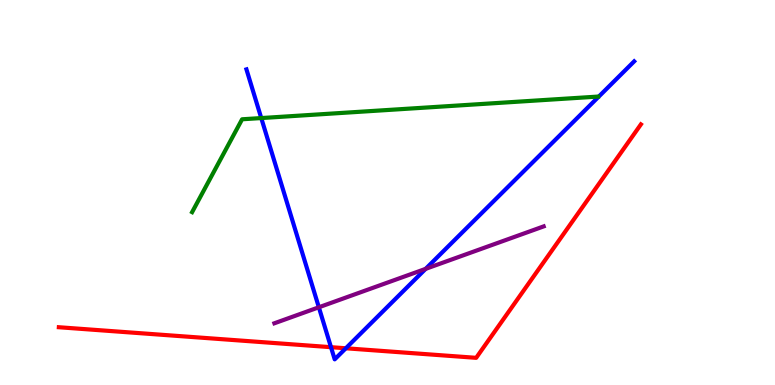[{'lines': ['blue', 'red'], 'intersections': [{'x': 4.27, 'y': 0.982}, {'x': 4.46, 'y': 0.954}]}, {'lines': ['green', 'red'], 'intersections': []}, {'lines': ['purple', 'red'], 'intersections': []}, {'lines': ['blue', 'green'], 'intersections': [{'x': 3.37, 'y': 6.93}]}, {'lines': ['blue', 'purple'], 'intersections': [{'x': 4.11, 'y': 2.02}, {'x': 5.49, 'y': 3.02}]}, {'lines': ['green', 'purple'], 'intersections': []}]